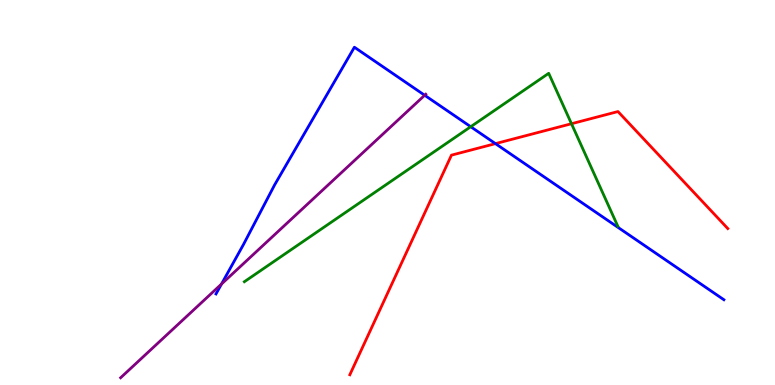[{'lines': ['blue', 'red'], 'intersections': [{'x': 6.39, 'y': 6.27}]}, {'lines': ['green', 'red'], 'intersections': [{'x': 7.37, 'y': 6.79}]}, {'lines': ['purple', 'red'], 'intersections': []}, {'lines': ['blue', 'green'], 'intersections': [{'x': 6.07, 'y': 6.71}]}, {'lines': ['blue', 'purple'], 'intersections': [{'x': 2.86, 'y': 2.62}, {'x': 5.48, 'y': 7.53}]}, {'lines': ['green', 'purple'], 'intersections': []}]